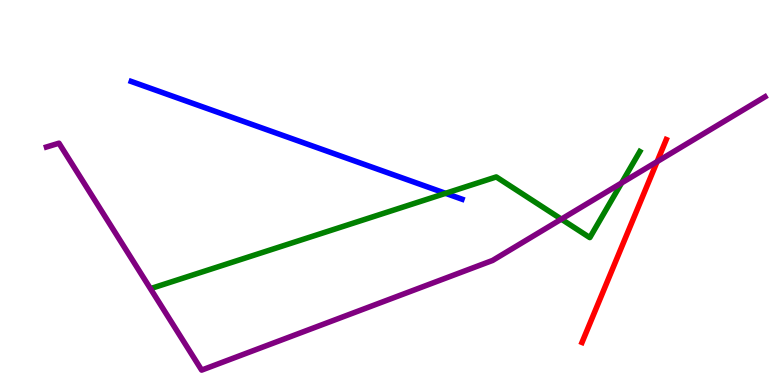[{'lines': ['blue', 'red'], 'intersections': []}, {'lines': ['green', 'red'], 'intersections': []}, {'lines': ['purple', 'red'], 'intersections': [{'x': 8.48, 'y': 5.8}]}, {'lines': ['blue', 'green'], 'intersections': [{'x': 5.75, 'y': 4.98}]}, {'lines': ['blue', 'purple'], 'intersections': []}, {'lines': ['green', 'purple'], 'intersections': [{'x': 7.24, 'y': 4.31}, {'x': 8.02, 'y': 5.25}]}]